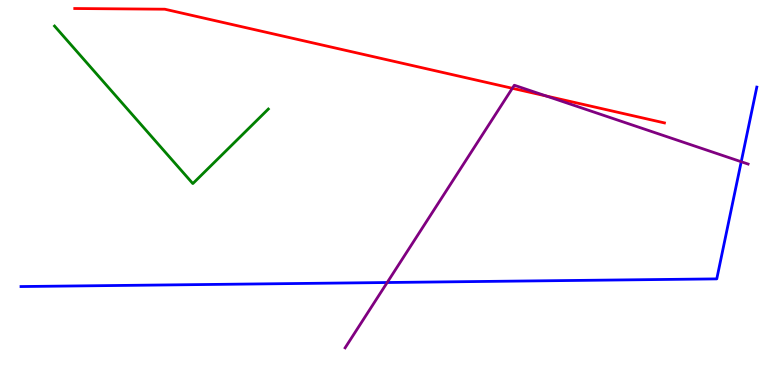[{'lines': ['blue', 'red'], 'intersections': []}, {'lines': ['green', 'red'], 'intersections': []}, {'lines': ['purple', 'red'], 'intersections': [{'x': 6.61, 'y': 7.71}, {'x': 7.05, 'y': 7.51}]}, {'lines': ['blue', 'green'], 'intersections': []}, {'lines': ['blue', 'purple'], 'intersections': [{'x': 5.0, 'y': 2.66}, {'x': 9.56, 'y': 5.8}]}, {'lines': ['green', 'purple'], 'intersections': []}]